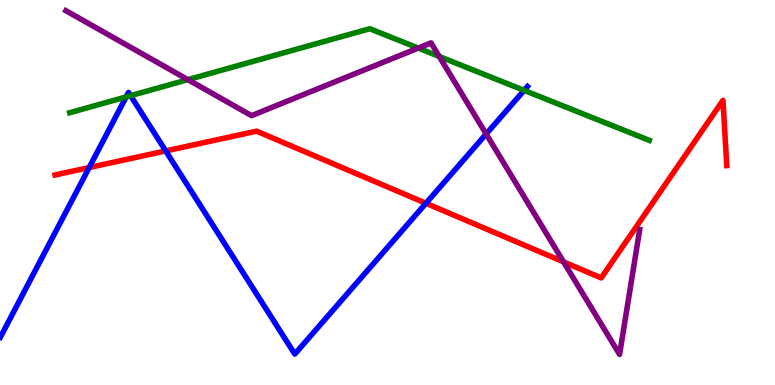[{'lines': ['blue', 'red'], 'intersections': [{'x': 1.15, 'y': 5.65}, {'x': 2.14, 'y': 6.08}, {'x': 5.5, 'y': 4.72}]}, {'lines': ['green', 'red'], 'intersections': []}, {'lines': ['purple', 'red'], 'intersections': [{'x': 7.27, 'y': 3.2}]}, {'lines': ['blue', 'green'], 'intersections': [{'x': 1.63, 'y': 7.48}, {'x': 1.69, 'y': 7.51}, {'x': 6.76, 'y': 7.65}]}, {'lines': ['blue', 'purple'], 'intersections': [{'x': 6.27, 'y': 6.52}]}, {'lines': ['green', 'purple'], 'intersections': [{'x': 2.42, 'y': 7.93}, {'x': 5.4, 'y': 8.75}, {'x': 5.67, 'y': 8.53}]}]